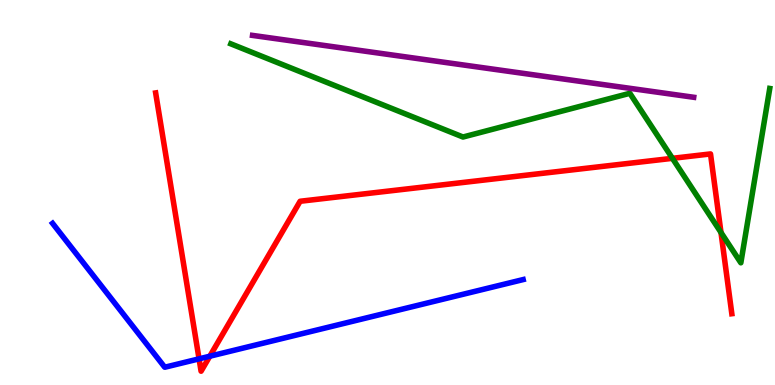[{'lines': ['blue', 'red'], 'intersections': [{'x': 2.57, 'y': 0.679}, {'x': 2.71, 'y': 0.748}]}, {'lines': ['green', 'red'], 'intersections': [{'x': 8.68, 'y': 5.89}, {'x': 9.3, 'y': 3.96}]}, {'lines': ['purple', 'red'], 'intersections': []}, {'lines': ['blue', 'green'], 'intersections': []}, {'lines': ['blue', 'purple'], 'intersections': []}, {'lines': ['green', 'purple'], 'intersections': []}]